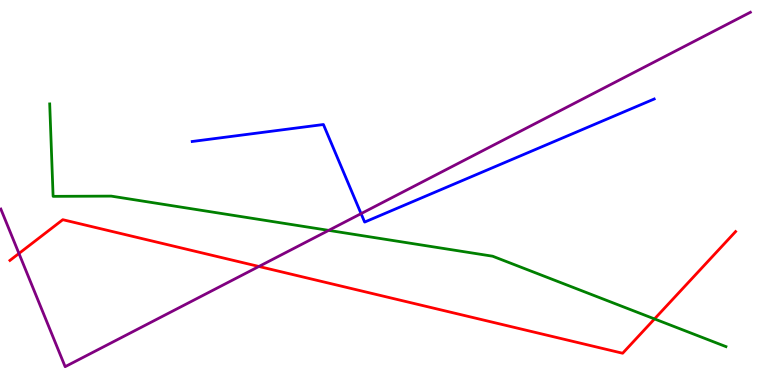[{'lines': ['blue', 'red'], 'intersections': []}, {'lines': ['green', 'red'], 'intersections': [{'x': 8.45, 'y': 1.72}]}, {'lines': ['purple', 'red'], 'intersections': [{'x': 0.245, 'y': 3.42}, {'x': 3.34, 'y': 3.08}]}, {'lines': ['blue', 'green'], 'intersections': []}, {'lines': ['blue', 'purple'], 'intersections': [{'x': 4.66, 'y': 4.45}]}, {'lines': ['green', 'purple'], 'intersections': [{'x': 4.24, 'y': 4.02}]}]